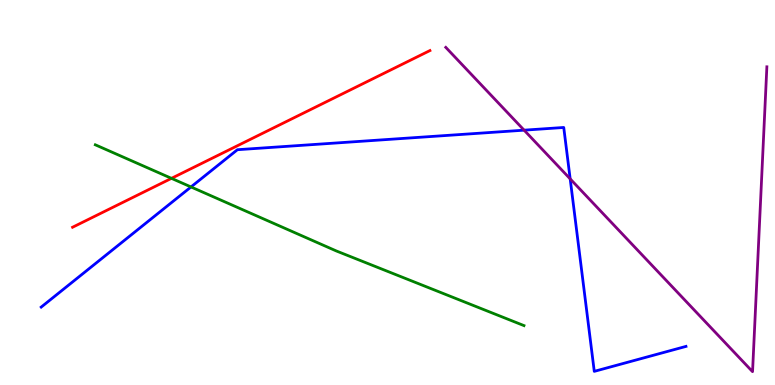[{'lines': ['blue', 'red'], 'intersections': []}, {'lines': ['green', 'red'], 'intersections': [{'x': 2.21, 'y': 5.37}]}, {'lines': ['purple', 'red'], 'intersections': []}, {'lines': ['blue', 'green'], 'intersections': [{'x': 2.46, 'y': 5.14}]}, {'lines': ['blue', 'purple'], 'intersections': [{'x': 6.76, 'y': 6.62}, {'x': 7.36, 'y': 5.35}]}, {'lines': ['green', 'purple'], 'intersections': []}]